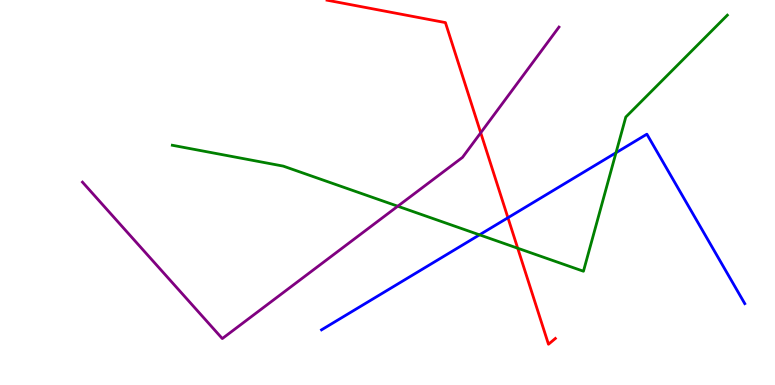[{'lines': ['blue', 'red'], 'intersections': [{'x': 6.55, 'y': 4.34}]}, {'lines': ['green', 'red'], 'intersections': [{'x': 6.68, 'y': 3.55}]}, {'lines': ['purple', 'red'], 'intersections': [{'x': 6.2, 'y': 6.55}]}, {'lines': ['blue', 'green'], 'intersections': [{'x': 6.19, 'y': 3.9}, {'x': 7.95, 'y': 6.03}]}, {'lines': ['blue', 'purple'], 'intersections': []}, {'lines': ['green', 'purple'], 'intersections': [{'x': 5.13, 'y': 4.64}]}]